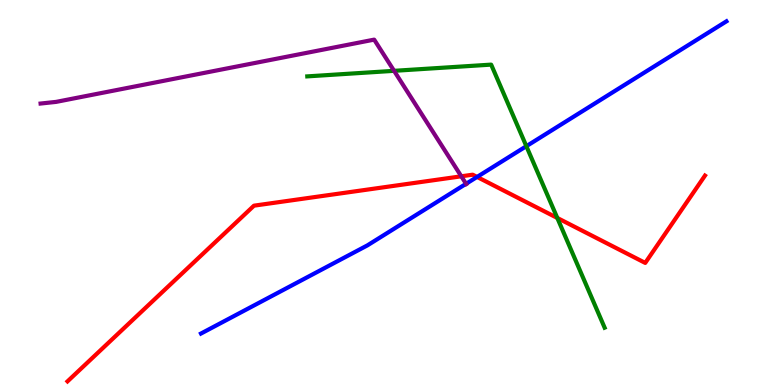[{'lines': ['blue', 'red'], 'intersections': [{'x': 6.16, 'y': 5.4}]}, {'lines': ['green', 'red'], 'intersections': [{'x': 7.19, 'y': 4.34}]}, {'lines': ['purple', 'red'], 'intersections': [{'x': 5.95, 'y': 5.42}]}, {'lines': ['blue', 'green'], 'intersections': [{'x': 6.79, 'y': 6.2}]}, {'lines': ['blue', 'purple'], 'intersections': [{'x': 6.01, 'y': 5.23}]}, {'lines': ['green', 'purple'], 'intersections': [{'x': 5.08, 'y': 8.16}]}]